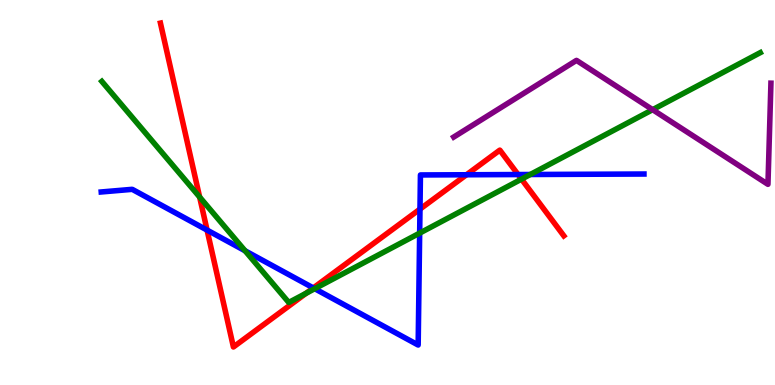[{'lines': ['blue', 'red'], 'intersections': [{'x': 2.67, 'y': 4.02}, {'x': 4.04, 'y': 2.52}, {'x': 5.42, 'y': 4.57}, {'x': 6.02, 'y': 5.46}, {'x': 6.68, 'y': 5.47}]}, {'lines': ['green', 'red'], 'intersections': [{'x': 2.58, 'y': 4.88}, {'x': 3.95, 'y': 2.38}, {'x': 6.73, 'y': 5.35}]}, {'lines': ['purple', 'red'], 'intersections': []}, {'lines': ['blue', 'green'], 'intersections': [{'x': 3.16, 'y': 3.49}, {'x': 4.06, 'y': 2.5}, {'x': 5.41, 'y': 3.95}, {'x': 6.84, 'y': 5.47}]}, {'lines': ['blue', 'purple'], 'intersections': []}, {'lines': ['green', 'purple'], 'intersections': [{'x': 8.42, 'y': 7.15}]}]